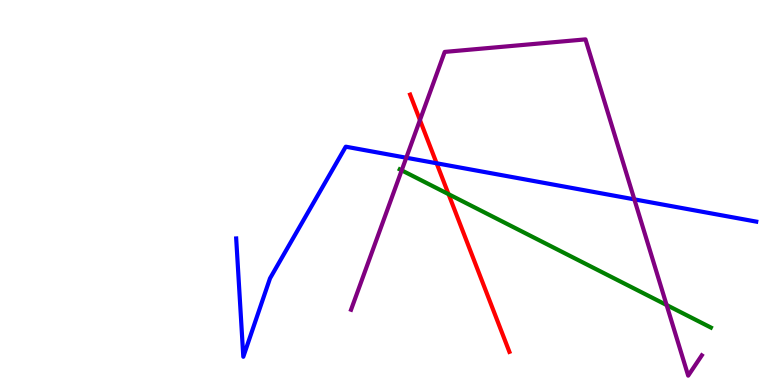[{'lines': ['blue', 'red'], 'intersections': [{'x': 5.63, 'y': 5.76}]}, {'lines': ['green', 'red'], 'intersections': [{'x': 5.79, 'y': 4.96}]}, {'lines': ['purple', 'red'], 'intersections': [{'x': 5.42, 'y': 6.88}]}, {'lines': ['blue', 'green'], 'intersections': []}, {'lines': ['blue', 'purple'], 'intersections': [{'x': 5.24, 'y': 5.9}, {'x': 8.19, 'y': 4.82}]}, {'lines': ['green', 'purple'], 'intersections': [{'x': 5.18, 'y': 5.58}, {'x': 8.6, 'y': 2.08}]}]